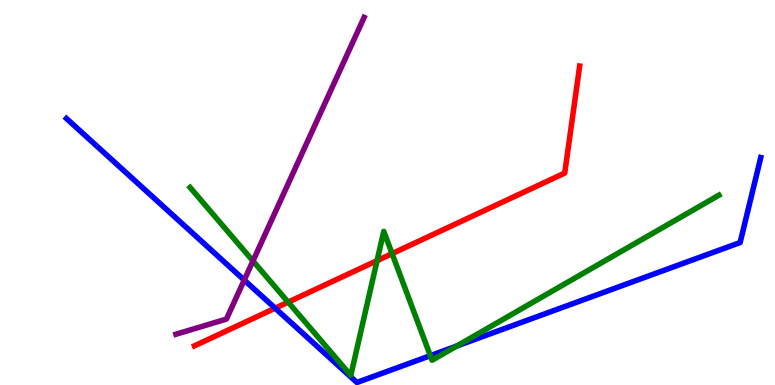[{'lines': ['blue', 'red'], 'intersections': [{'x': 3.55, 'y': 2.0}]}, {'lines': ['green', 'red'], 'intersections': [{'x': 3.72, 'y': 2.15}, {'x': 4.87, 'y': 3.23}, {'x': 5.06, 'y': 3.41}]}, {'lines': ['purple', 'red'], 'intersections': []}, {'lines': ['blue', 'green'], 'intersections': [{'x': 5.55, 'y': 0.762}, {'x': 5.89, 'y': 1.01}]}, {'lines': ['blue', 'purple'], 'intersections': [{'x': 3.15, 'y': 2.73}]}, {'lines': ['green', 'purple'], 'intersections': [{'x': 3.26, 'y': 3.22}]}]